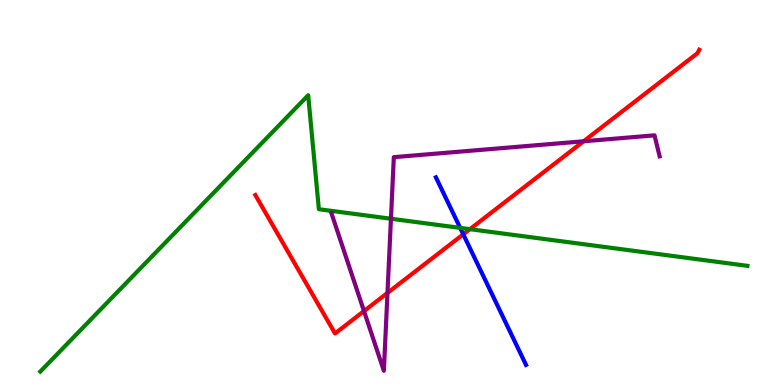[{'lines': ['blue', 'red'], 'intersections': [{'x': 5.98, 'y': 3.91}]}, {'lines': ['green', 'red'], 'intersections': [{'x': 6.06, 'y': 4.05}]}, {'lines': ['purple', 'red'], 'intersections': [{'x': 4.7, 'y': 1.92}, {'x': 5.0, 'y': 2.39}, {'x': 7.53, 'y': 6.33}]}, {'lines': ['blue', 'green'], 'intersections': [{'x': 5.94, 'y': 4.08}]}, {'lines': ['blue', 'purple'], 'intersections': []}, {'lines': ['green', 'purple'], 'intersections': [{'x': 5.04, 'y': 4.32}]}]